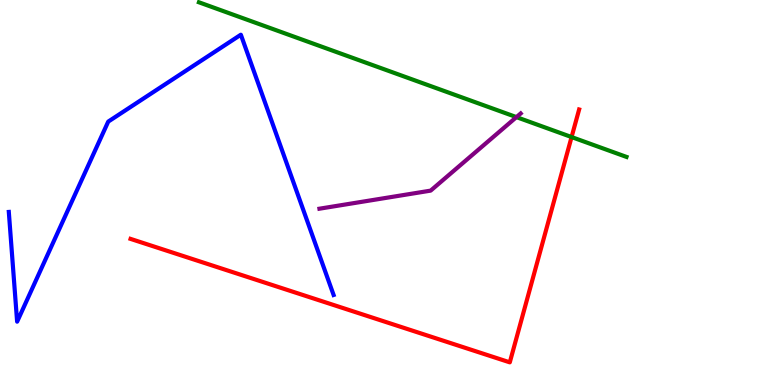[{'lines': ['blue', 'red'], 'intersections': []}, {'lines': ['green', 'red'], 'intersections': [{'x': 7.38, 'y': 6.44}]}, {'lines': ['purple', 'red'], 'intersections': []}, {'lines': ['blue', 'green'], 'intersections': []}, {'lines': ['blue', 'purple'], 'intersections': []}, {'lines': ['green', 'purple'], 'intersections': [{'x': 6.66, 'y': 6.96}]}]